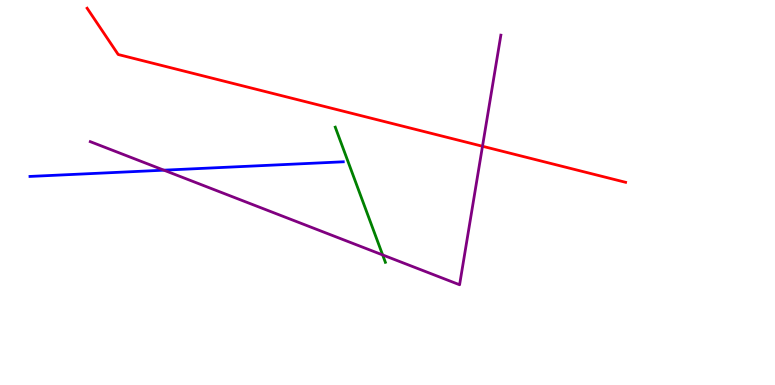[{'lines': ['blue', 'red'], 'intersections': []}, {'lines': ['green', 'red'], 'intersections': []}, {'lines': ['purple', 'red'], 'intersections': [{'x': 6.23, 'y': 6.2}]}, {'lines': ['blue', 'green'], 'intersections': []}, {'lines': ['blue', 'purple'], 'intersections': [{'x': 2.11, 'y': 5.58}]}, {'lines': ['green', 'purple'], 'intersections': [{'x': 4.94, 'y': 3.38}]}]